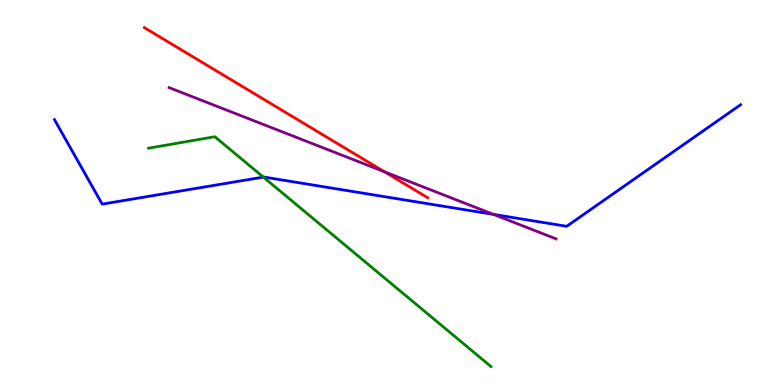[{'lines': ['blue', 'red'], 'intersections': []}, {'lines': ['green', 'red'], 'intersections': []}, {'lines': ['purple', 'red'], 'intersections': [{'x': 4.96, 'y': 5.54}]}, {'lines': ['blue', 'green'], 'intersections': [{'x': 3.4, 'y': 5.4}]}, {'lines': ['blue', 'purple'], 'intersections': [{'x': 6.37, 'y': 4.43}]}, {'lines': ['green', 'purple'], 'intersections': []}]